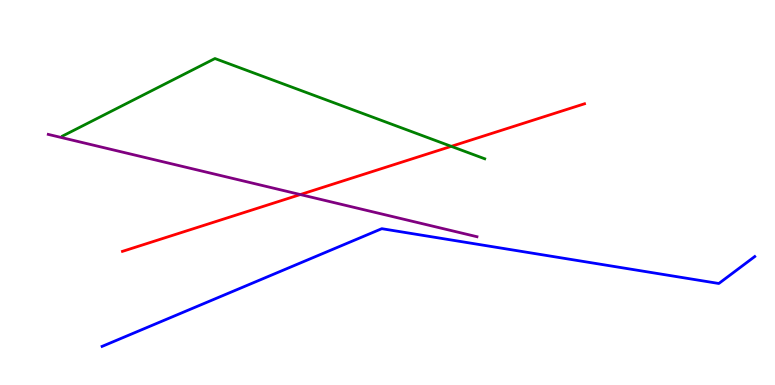[{'lines': ['blue', 'red'], 'intersections': []}, {'lines': ['green', 'red'], 'intersections': [{'x': 5.82, 'y': 6.2}]}, {'lines': ['purple', 'red'], 'intersections': [{'x': 3.88, 'y': 4.95}]}, {'lines': ['blue', 'green'], 'intersections': []}, {'lines': ['blue', 'purple'], 'intersections': []}, {'lines': ['green', 'purple'], 'intersections': []}]